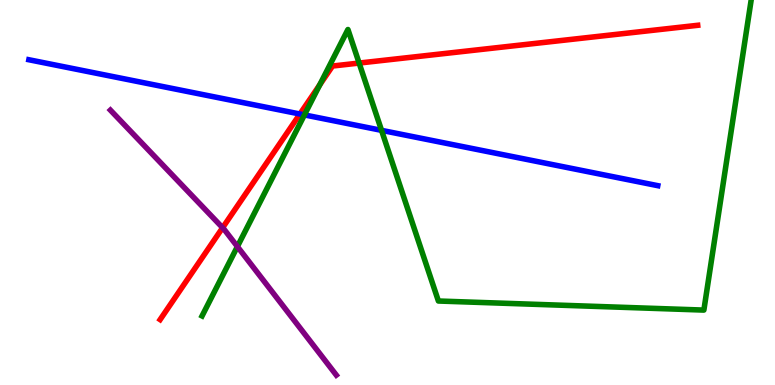[{'lines': ['blue', 'red'], 'intersections': [{'x': 3.87, 'y': 7.04}]}, {'lines': ['green', 'red'], 'intersections': [{'x': 4.13, 'y': 7.8}, {'x': 4.63, 'y': 8.36}]}, {'lines': ['purple', 'red'], 'intersections': [{'x': 2.87, 'y': 4.09}]}, {'lines': ['blue', 'green'], 'intersections': [{'x': 3.93, 'y': 7.02}, {'x': 4.92, 'y': 6.61}]}, {'lines': ['blue', 'purple'], 'intersections': []}, {'lines': ['green', 'purple'], 'intersections': [{'x': 3.06, 'y': 3.6}]}]